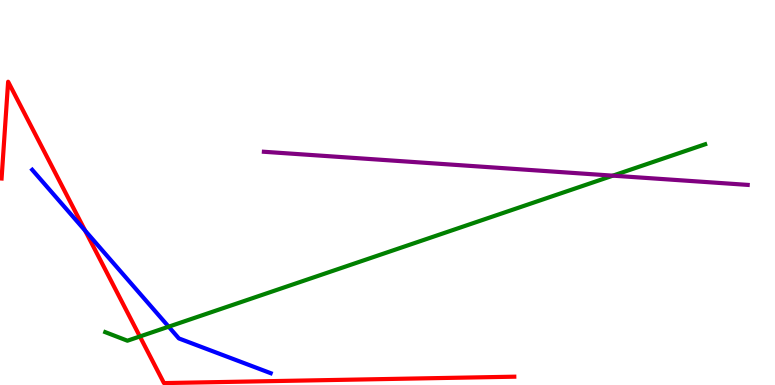[{'lines': ['blue', 'red'], 'intersections': [{'x': 1.1, 'y': 4.01}]}, {'lines': ['green', 'red'], 'intersections': [{'x': 1.8, 'y': 1.26}]}, {'lines': ['purple', 'red'], 'intersections': []}, {'lines': ['blue', 'green'], 'intersections': [{'x': 2.18, 'y': 1.51}]}, {'lines': ['blue', 'purple'], 'intersections': []}, {'lines': ['green', 'purple'], 'intersections': [{'x': 7.91, 'y': 5.44}]}]